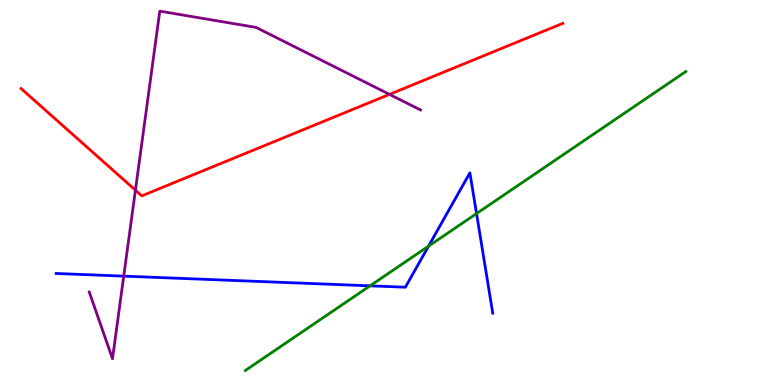[{'lines': ['blue', 'red'], 'intersections': []}, {'lines': ['green', 'red'], 'intersections': []}, {'lines': ['purple', 'red'], 'intersections': [{'x': 1.75, 'y': 5.06}, {'x': 5.03, 'y': 7.55}]}, {'lines': ['blue', 'green'], 'intersections': [{'x': 4.78, 'y': 2.58}, {'x': 5.53, 'y': 3.61}, {'x': 6.15, 'y': 4.45}]}, {'lines': ['blue', 'purple'], 'intersections': [{'x': 1.6, 'y': 2.83}]}, {'lines': ['green', 'purple'], 'intersections': []}]